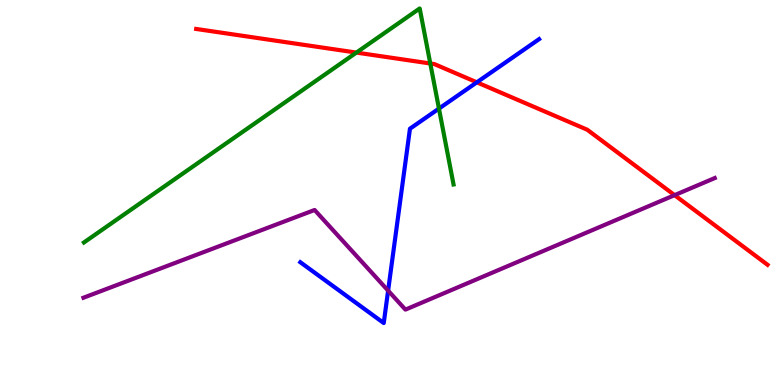[{'lines': ['blue', 'red'], 'intersections': [{'x': 6.15, 'y': 7.86}]}, {'lines': ['green', 'red'], 'intersections': [{'x': 4.6, 'y': 8.63}, {'x': 5.55, 'y': 8.35}]}, {'lines': ['purple', 'red'], 'intersections': [{'x': 8.7, 'y': 4.93}]}, {'lines': ['blue', 'green'], 'intersections': [{'x': 5.66, 'y': 7.18}]}, {'lines': ['blue', 'purple'], 'intersections': [{'x': 5.01, 'y': 2.45}]}, {'lines': ['green', 'purple'], 'intersections': []}]